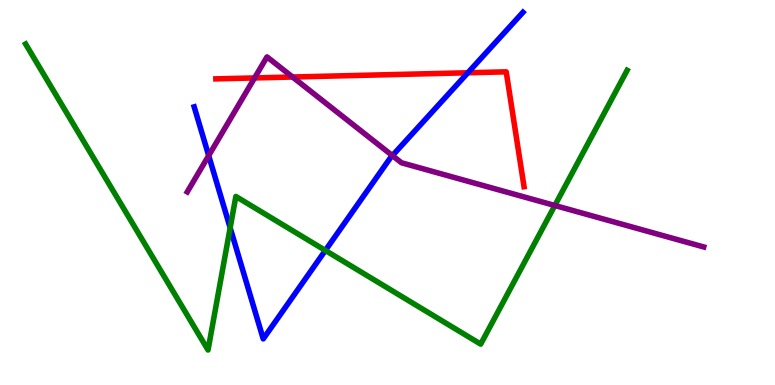[{'lines': ['blue', 'red'], 'intersections': [{'x': 6.04, 'y': 8.11}]}, {'lines': ['green', 'red'], 'intersections': []}, {'lines': ['purple', 'red'], 'intersections': [{'x': 3.28, 'y': 7.98}, {'x': 3.77, 'y': 8.0}]}, {'lines': ['blue', 'green'], 'intersections': [{'x': 2.97, 'y': 4.08}, {'x': 4.2, 'y': 3.5}]}, {'lines': ['blue', 'purple'], 'intersections': [{'x': 2.69, 'y': 5.96}, {'x': 5.06, 'y': 5.96}]}, {'lines': ['green', 'purple'], 'intersections': [{'x': 7.16, 'y': 4.66}]}]